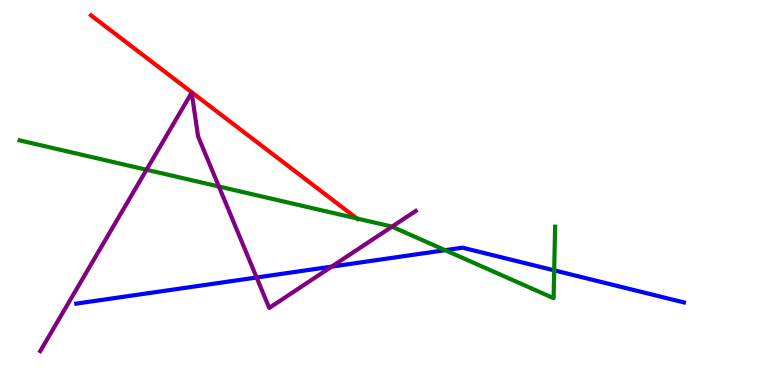[{'lines': ['blue', 'red'], 'intersections': []}, {'lines': ['green', 'red'], 'intersections': [{'x': 4.61, 'y': 4.33}]}, {'lines': ['purple', 'red'], 'intersections': []}, {'lines': ['blue', 'green'], 'intersections': [{'x': 5.74, 'y': 3.5}, {'x': 7.15, 'y': 2.98}]}, {'lines': ['blue', 'purple'], 'intersections': [{'x': 3.31, 'y': 2.79}, {'x': 4.28, 'y': 3.07}]}, {'lines': ['green', 'purple'], 'intersections': [{'x': 1.89, 'y': 5.59}, {'x': 2.82, 'y': 5.16}, {'x': 5.06, 'y': 4.11}]}]